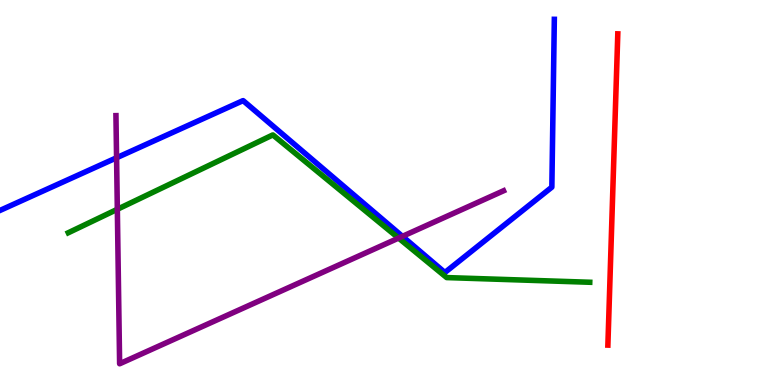[{'lines': ['blue', 'red'], 'intersections': []}, {'lines': ['green', 'red'], 'intersections': []}, {'lines': ['purple', 'red'], 'intersections': []}, {'lines': ['blue', 'green'], 'intersections': []}, {'lines': ['blue', 'purple'], 'intersections': [{'x': 1.5, 'y': 5.9}, {'x': 5.19, 'y': 3.86}]}, {'lines': ['green', 'purple'], 'intersections': [{'x': 1.51, 'y': 4.56}, {'x': 5.14, 'y': 3.82}]}]